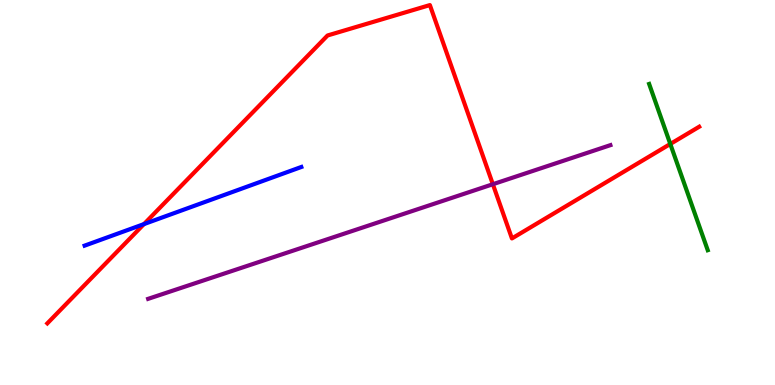[{'lines': ['blue', 'red'], 'intersections': [{'x': 1.86, 'y': 4.18}]}, {'lines': ['green', 'red'], 'intersections': [{'x': 8.65, 'y': 6.26}]}, {'lines': ['purple', 'red'], 'intersections': [{'x': 6.36, 'y': 5.21}]}, {'lines': ['blue', 'green'], 'intersections': []}, {'lines': ['blue', 'purple'], 'intersections': []}, {'lines': ['green', 'purple'], 'intersections': []}]